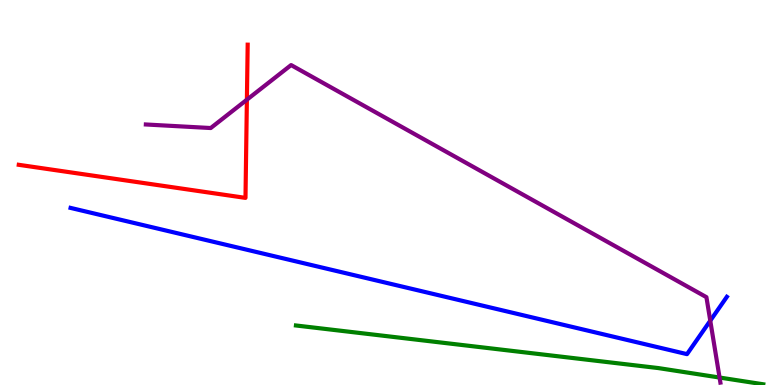[{'lines': ['blue', 'red'], 'intersections': []}, {'lines': ['green', 'red'], 'intersections': []}, {'lines': ['purple', 'red'], 'intersections': [{'x': 3.19, 'y': 7.41}]}, {'lines': ['blue', 'green'], 'intersections': []}, {'lines': ['blue', 'purple'], 'intersections': [{'x': 9.16, 'y': 1.67}]}, {'lines': ['green', 'purple'], 'intersections': [{'x': 9.28, 'y': 0.194}]}]